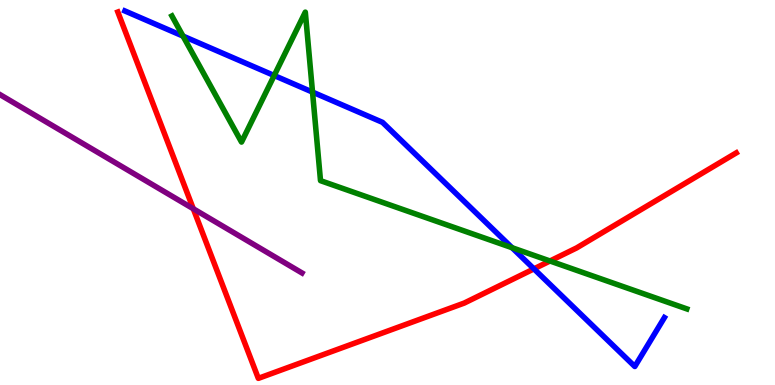[{'lines': ['blue', 'red'], 'intersections': [{'x': 6.89, 'y': 3.02}]}, {'lines': ['green', 'red'], 'intersections': [{'x': 7.1, 'y': 3.22}]}, {'lines': ['purple', 'red'], 'intersections': [{'x': 2.49, 'y': 4.58}]}, {'lines': ['blue', 'green'], 'intersections': [{'x': 2.36, 'y': 9.06}, {'x': 3.54, 'y': 8.04}, {'x': 4.03, 'y': 7.61}, {'x': 6.61, 'y': 3.57}]}, {'lines': ['blue', 'purple'], 'intersections': []}, {'lines': ['green', 'purple'], 'intersections': []}]